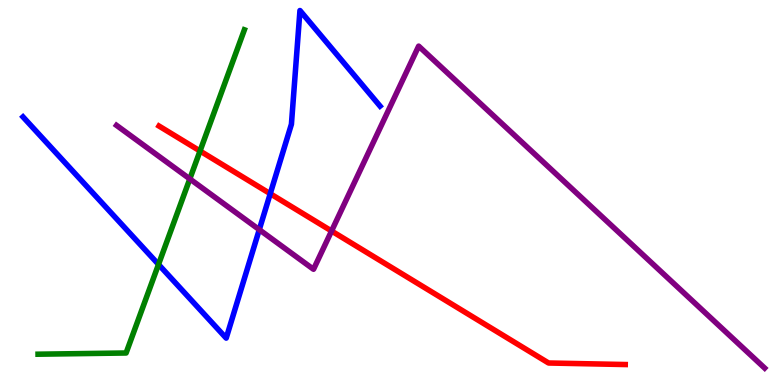[{'lines': ['blue', 'red'], 'intersections': [{'x': 3.49, 'y': 4.97}]}, {'lines': ['green', 'red'], 'intersections': [{'x': 2.58, 'y': 6.08}]}, {'lines': ['purple', 'red'], 'intersections': [{'x': 4.28, 'y': 4.0}]}, {'lines': ['blue', 'green'], 'intersections': [{'x': 2.05, 'y': 3.13}]}, {'lines': ['blue', 'purple'], 'intersections': [{'x': 3.35, 'y': 4.03}]}, {'lines': ['green', 'purple'], 'intersections': [{'x': 2.45, 'y': 5.35}]}]